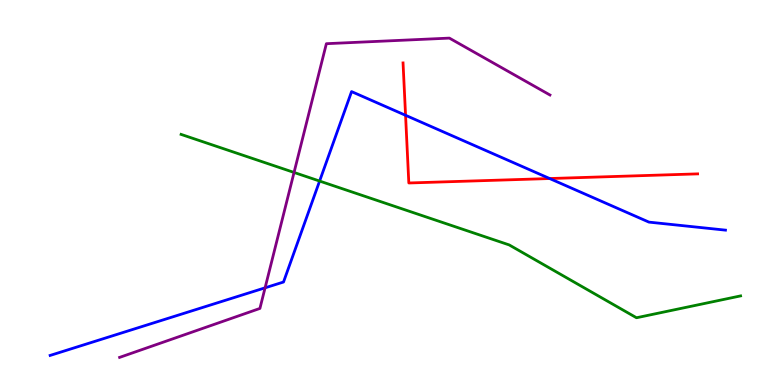[{'lines': ['blue', 'red'], 'intersections': [{'x': 5.23, 'y': 7.01}, {'x': 7.09, 'y': 5.36}]}, {'lines': ['green', 'red'], 'intersections': []}, {'lines': ['purple', 'red'], 'intersections': []}, {'lines': ['blue', 'green'], 'intersections': [{'x': 4.12, 'y': 5.3}]}, {'lines': ['blue', 'purple'], 'intersections': [{'x': 3.42, 'y': 2.52}]}, {'lines': ['green', 'purple'], 'intersections': [{'x': 3.79, 'y': 5.52}]}]